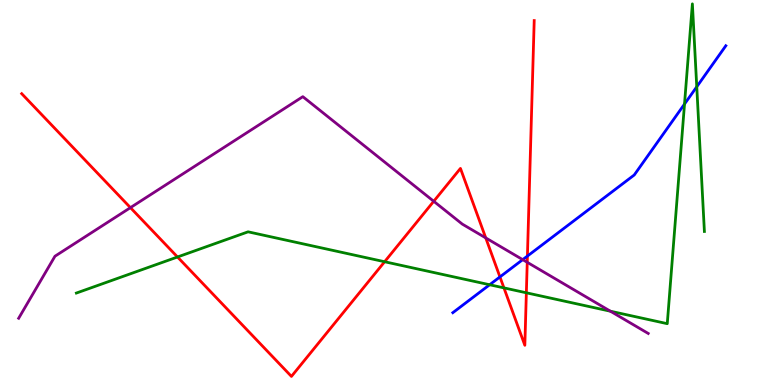[{'lines': ['blue', 'red'], 'intersections': [{'x': 6.45, 'y': 2.81}, {'x': 6.81, 'y': 3.35}]}, {'lines': ['green', 'red'], 'intersections': [{'x': 2.29, 'y': 3.32}, {'x': 4.96, 'y': 3.2}, {'x': 6.5, 'y': 2.52}, {'x': 6.79, 'y': 2.39}]}, {'lines': ['purple', 'red'], 'intersections': [{'x': 1.68, 'y': 4.61}, {'x': 5.6, 'y': 4.77}, {'x': 6.27, 'y': 3.82}, {'x': 6.8, 'y': 3.19}]}, {'lines': ['blue', 'green'], 'intersections': [{'x': 6.32, 'y': 2.6}, {'x': 8.83, 'y': 7.3}, {'x': 8.99, 'y': 7.75}]}, {'lines': ['blue', 'purple'], 'intersections': [{'x': 6.74, 'y': 3.26}]}, {'lines': ['green', 'purple'], 'intersections': [{'x': 7.88, 'y': 1.92}]}]